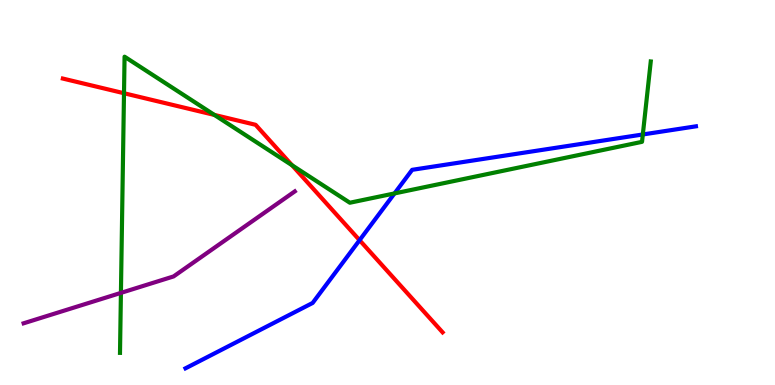[{'lines': ['blue', 'red'], 'intersections': [{'x': 4.64, 'y': 3.76}]}, {'lines': ['green', 'red'], 'intersections': [{'x': 1.6, 'y': 7.58}, {'x': 2.77, 'y': 7.02}, {'x': 3.77, 'y': 5.71}]}, {'lines': ['purple', 'red'], 'intersections': []}, {'lines': ['blue', 'green'], 'intersections': [{'x': 5.09, 'y': 4.98}, {'x': 8.29, 'y': 6.51}]}, {'lines': ['blue', 'purple'], 'intersections': []}, {'lines': ['green', 'purple'], 'intersections': [{'x': 1.56, 'y': 2.39}]}]